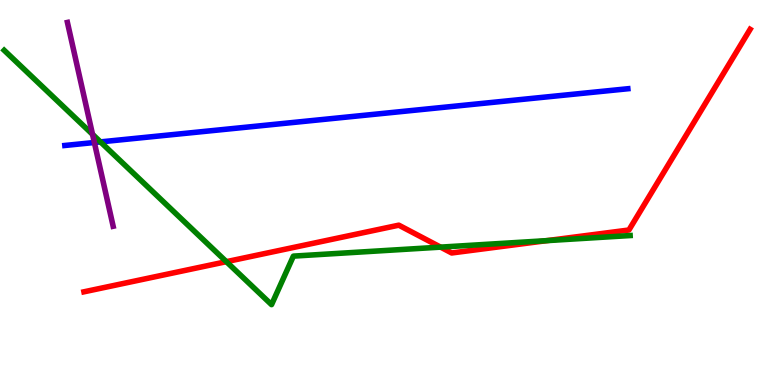[{'lines': ['blue', 'red'], 'intersections': []}, {'lines': ['green', 'red'], 'intersections': [{'x': 2.92, 'y': 3.2}, {'x': 5.69, 'y': 3.58}, {'x': 7.06, 'y': 3.75}]}, {'lines': ['purple', 'red'], 'intersections': []}, {'lines': ['blue', 'green'], 'intersections': [{'x': 1.3, 'y': 6.31}]}, {'lines': ['blue', 'purple'], 'intersections': [{'x': 1.22, 'y': 6.3}]}, {'lines': ['green', 'purple'], 'intersections': [{'x': 1.19, 'y': 6.51}]}]